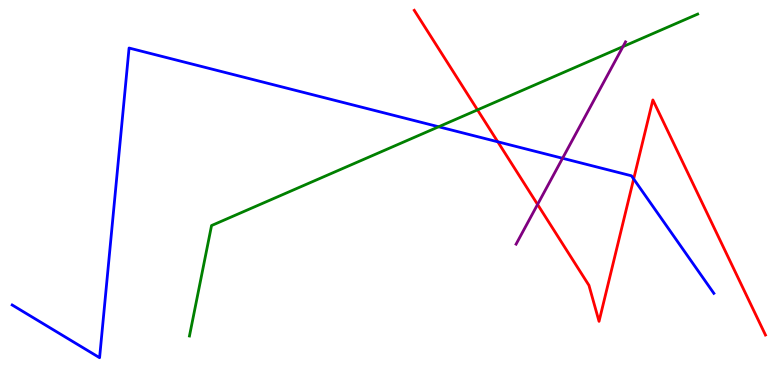[{'lines': ['blue', 'red'], 'intersections': [{'x': 6.42, 'y': 6.32}, {'x': 8.18, 'y': 5.35}]}, {'lines': ['green', 'red'], 'intersections': [{'x': 6.16, 'y': 7.15}]}, {'lines': ['purple', 'red'], 'intersections': [{'x': 6.94, 'y': 4.69}]}, {'lines': ['blue', 'green'], 'intersections': [{'x': 5.66, 'y': 6.71}]}, {'lines': ['blue', 'purple'], 'intersections': [{'x': 7.26, 'y': 5.89}]}, {'lines': ['green', 'purple'], 'intersections': [{'x': 8.04, 'y': 8.79}]}]